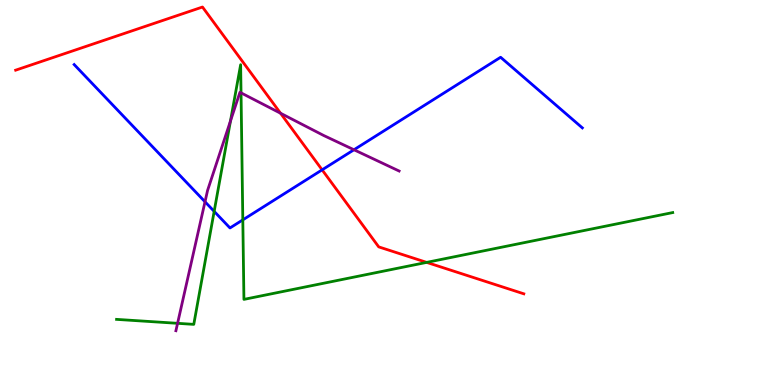[{'lines': ['blue', 'red'], 'intersections': [{'x': 4.16, 'y': 5.59}]}, {'lines': ['green', 'red'], 'intersections': [{'x': 5.51, 'y': 3.18}]}, {'lines': ['purple', 'red'], 'intersections': [{'x': 3.62, 'y': 7.06}]}, {'lines': ['blue', 'green'], 'intersections': [{'x': 2.76, 'y': 4.51}, {'x': 3.13, 'y': 4.29}]}, {'lines': ['blue', 'purple'], 'intersections': [{'x': 2.65, 'y': 4.76}, {'x': 4.57, 'y': 6.11}]}, {'lines': ['green', 'purple'], 'intersections': [{'x': 2.29, 'y': 1.6}, {'x': 2.97, 'y': 6.86}, {'x': 3.11, 'y': 7.59}]}]